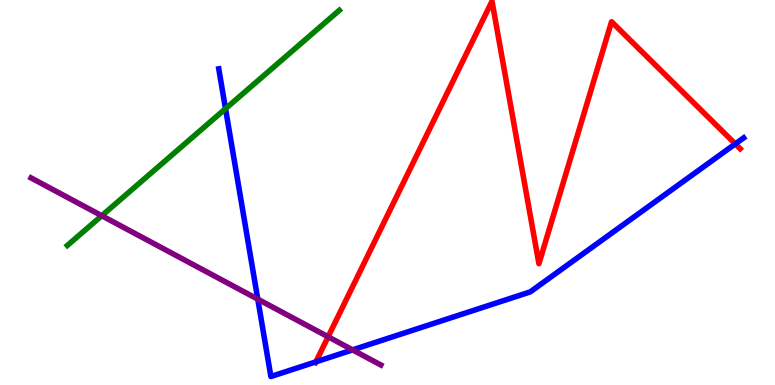[{'lines': ['blue', 'red'], 'intersections': [{'x': 4.08, 'y': 0.601}, {'x': 9.49, 'y': 6.26}]}, {'lines': ['green', 'red'], 'intersections': []}, {'lines': ['purple', 'red'], 'intersections': [{'x': 4.23, 'y': 1.25}]}, {'lines': ['blue', 'green'], 'intersections': [{'x': 2.91, 'y': 7.18}]}, {'lines': ['blue', 'purple'], 'intersections': [{'x': 3.33, 'y': 2.23}, {'x': 4.55, 'y': 0.912}]}, {'lines': ['green', 'purple'], 'intersections': [{'x': 1.31, 'y': 4.4}]}]